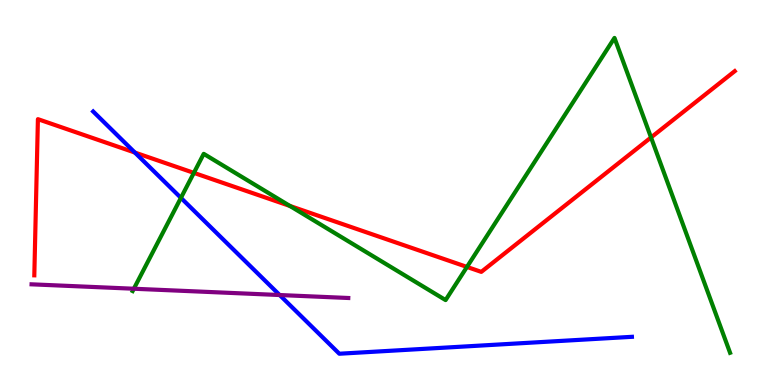[{'lines': ['blue', 'red'], 'intersections': [{'x': 1.74, 'y': 6.04}]}, {'lines': ['green', 'red'], 'intersections': [{'x': 2.5, 'y': 5.51}, {'x': 3.74, 'y': 4.65}, {'x': 6.03, 'y': 3.07}, {'x': 8.4, 'y': 6.43}]}, {'lines': ['purple', 'red'], 'intersections': []}, {'lines': ['blue', 'green'], 'intersections': [{'x': 2.33, 'y': 4.86}]}, {'lines': ['blue', 'purple'], 'intersections': [{'x': 3.61, 'y': 2.34}]}, {'lines': ['green', 'purple'], 'intersections': [{'x': 1.73, 'y': 2.5}]}]